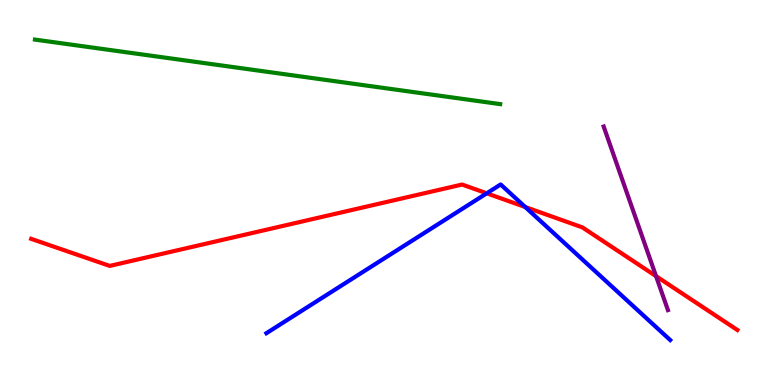[{'lines': ['blue', 'red'], 'intersections': [{'x': 6.28, 'y': 4.98}, {'x': 6.78, 'y': 4.62}]}, {'lines': ['green', 'red'], 'intersections': []}, {'lines': ['purple', 'red'], 'intersections': [{'x': 8.47, 'y': 2.83}]}, {'lines': ['blue', 'green'], 'intersections': []}, {'lines': ['blue', 'purple'], 'intersections': []}, {'lines': ['green', 'purple'], 'intersections': []}]